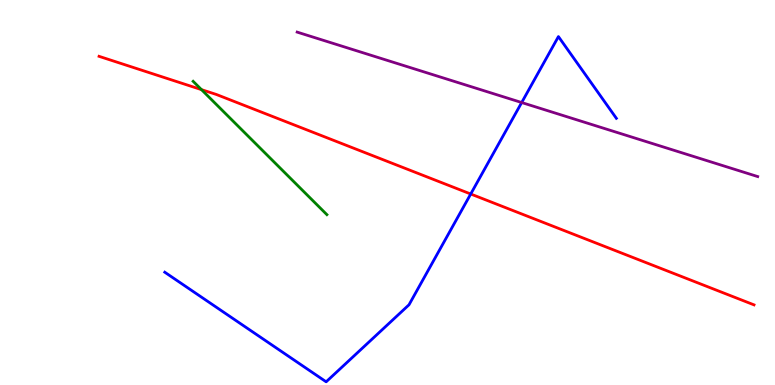[{'lines': ['blue', 'red'], 'intersections': [{'x': 6.07, 'y': 4.96}]}, {'lines': ['green', 'red'], 'intersections': [{'x': 2.6, 'y': 7.67}]}, {'lines': ['purple', 'red'], 'intersections': []}, {'lines': ['blue', 'green'], 'intersections': []}, {'lines': ['blue', 'purple'], 'intersections': [{'x': 6.73, 'y': 7.34}]}, {'lines': ['green', 'purple'], 'intersections': []}]